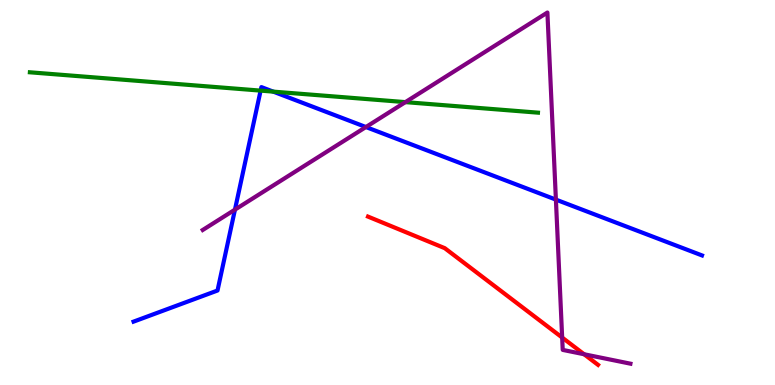[{'lines': ['blue', 'red'], 'intersections': []}, {'lines': ['green', 'red'], 'intersections': []}, {'lines': ['purple', 'red'], 'intersections': [{'x': 7.25, 'y': 1.23}, {'x': 7.54, 'y': 0.799}]}, {'lines': ['blue', 'green'], 'intersections': [{'x': 3.36, 'y': 7.65}, {'x': 3.53, 'y': 7.62}]}, {'lines': ['blue', 'purple'], 'intersections': [{'x': 3.03, 'y': 4.55}, {'x': 4.72, 'y': 6.7}, {'x': 7.17, 'y': 4.82}]}, {'lines': ['green', 'purple'], 'intersections': [{'x': 5.23, 'y': 7.35}]}]